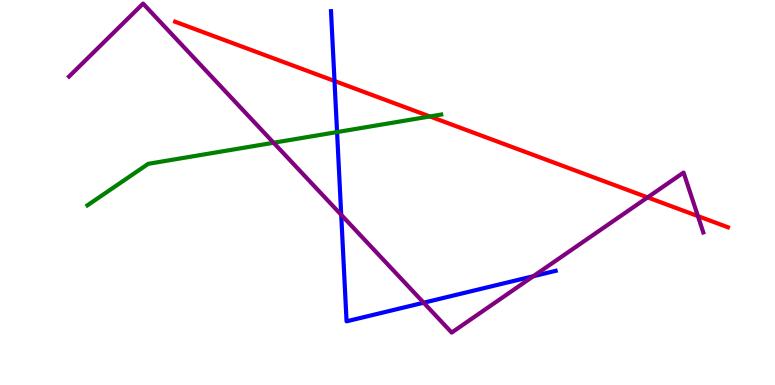[{'lines': ['blue', 'red'], 'intersections': [{'x': 4.32, 'y': 7.9}]}, {'lines': ['green', 'red'], 'intersections': [{'x': 5.55, 'y': 6.98}]}, {'lines': ['purple', 'red'], 'intersections': [{'x': 8.36, 'y': 4.87}, {'x': 9.01, 'y': 4.39}]}, {'lines': ['blue', 'green'], 'intersections': [{'x': 4.35, 'y': 6.57}]}, {'lines': ['blue', 'purple'], 'intersections': [{'x': 4.4, 'y': 4.42}, {'x': 5.47, 'y': 2.14}, {'x': 6.88, 'y': 2.83}]}, {'lines': ['green', 'purple'], 'intersections': [{'x': 3.53, 'y': 6.29}]}]